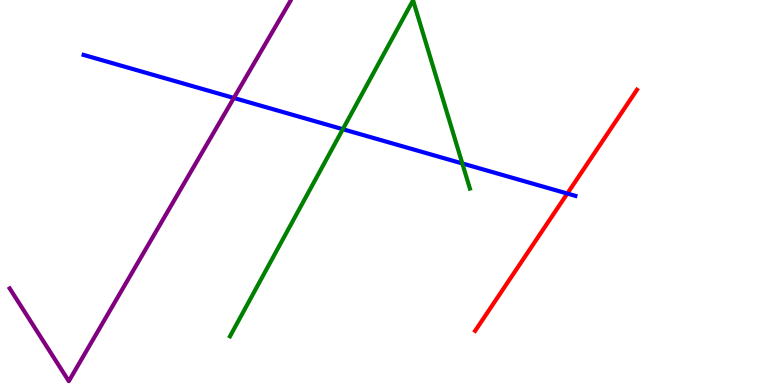[{'lines': ['blue', 'red'], 'intersections': [{'x': 7.32, 'y': 4.97}]}, {'lines': ['green', 'red'], 'intersections': []}, {'lines': ['purple', 'red'], 'intersections': []}, {'lines': ['blue', 'green'], 'intersections': [{'x': 4.42, 'y': 6.64}, {'x': 5.97, 'y': 5.75}]}, {'lines': ['blue', 'purple'], 'intersections': [{'x': 3.02, 'y': 7.46}]}, {'lines': ['green', 'purple'], 'intersections': []}]